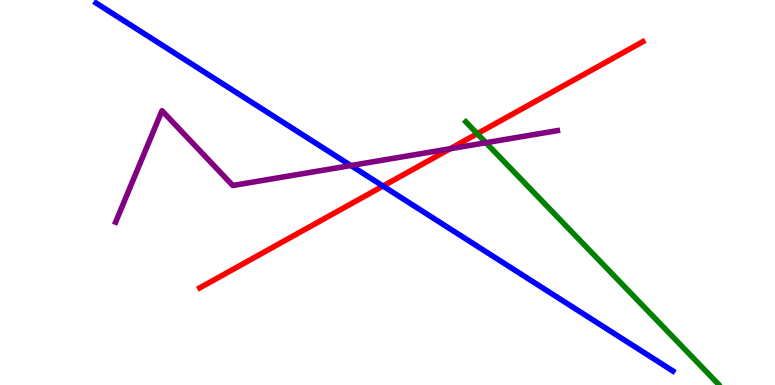[{'lines': ['blue', 'red'], 'intersections': [{'x': 4.94, 'y': 5.17}]}, {'lines': ['green', 'red'], 'intersections': [{'x': 6.16, 'y': 6.53}]}, {'lines': ['purple', 'red'], 'intersections': [{'x': 5.81, 'y': 6.14}]}, {'lines': ['blue', 'green'], 'intersections': []}, {'lines': ['blue', 'purple'], 'intersections': [{'x': 4.53, 'y': 5.7}]}, {'lines': ['green', 'purple'], 'intersections': [{'x': 6.27, 'y': 6.29}]}]